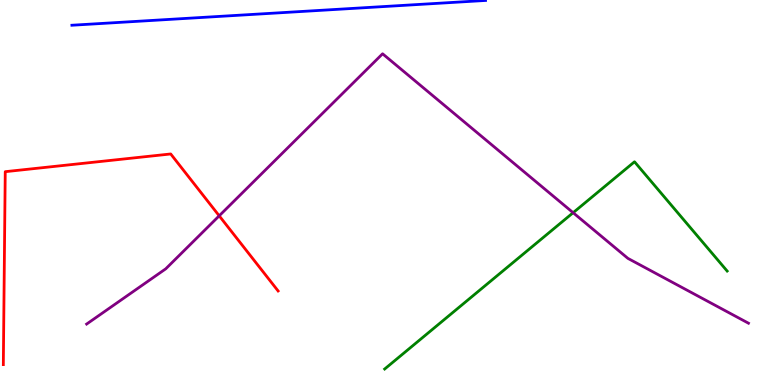[{'lines': ['blue', 'red'], 'intersections': []}, {'lines': ['green', 'red'], 'intersections': []}, {'lines': ['purple', 'red'], 'intersections': [{'x': 2.83, 'y': 4.39}]}, {'lines': ['blue', 'green'], 'intersections': []}, {'lines': ['blue', 'purple'], 'intersections': []}, {'lines': ['green', 'purple'], 'intersections': [{'x': 7.4, 'y': 4.48}]}]